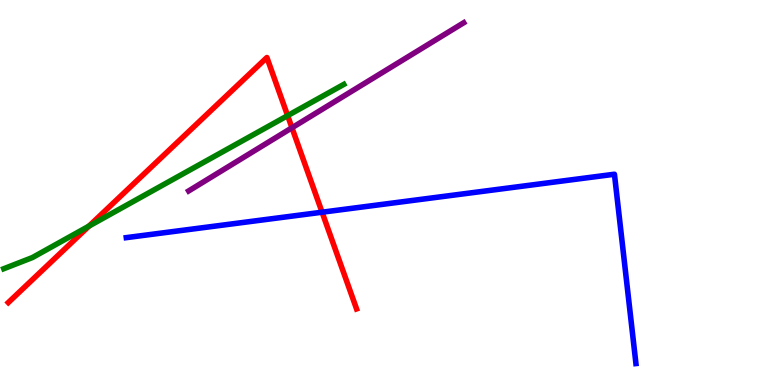[{'lines': ['blue', 'red'], 'intersections': [{'x': 4.16, 'y': 4.49}]}, {'lines': ['green', 'red'], 'intersections': [{'x': 1.15, 'y': 4.13}, {'x': 3.71, 'y': 7.0}]}, {'lines': ['purple', 'red'], 'intersections': [{'x': 3.77, 'y': 6.68}]}, {'lines': ['blue', 'green'], 'intersections': []}, {'lines': ['blue', 'purple'], 'intersections': []}, {'lines': ['green', 'purple'], 'intersections': []}]